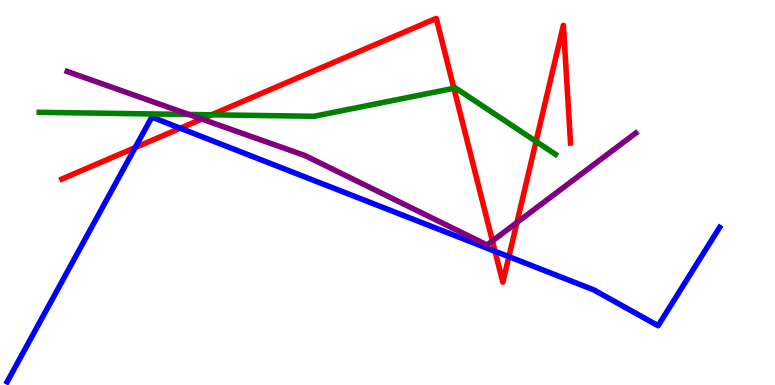[{'lines': ['blue', 'red'], 'intersections': [{'x': 1.74, 'y': 6.17}, {'x': 2.33, 'y': 6.67}, {'x': 6.39, 'y': 3.47}, {'x': 6.57, 'y': 3.33}]}, {'lines': ['green', 'red'], 'intersections': [{'x': 2.73, 'y': 7.02}, {'x': 5.86, 'y': 7.71}, {'x': 6.92, 'y': 6.33}]}, {'lines': ['purple', 'red'], 'intersections': [{'x': 2.6, 'y': 6.91}, {'x': 6.35, 'y': 3.74}, {'x': 6.67, 'y': 4.22}]}, {'lines': ['blue', 'green'], 'intersections': []}, {'lines': ['blue', 'purple'], 'intersections': []}, {'lines': ['green', 'purple'], 'intersections': [{'x': 2.44, 'y': 7.03}]}]